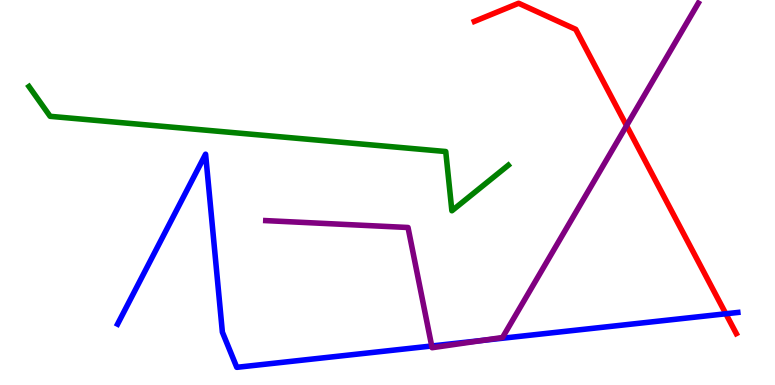[{'lines': ['blue', 'red'], 'intersections': [{'x': 9.37, 'y': 1.85}]}, {'lines': ['green', 'red'], 'intersections': []}, {'lines': ['purple', 'red'], 'intersections': [{'x': 8.08, 'y': 6.74}]}, {'lines': ['blue', 'green'], 'intersections': []}, {'lines': ['blue', 'purple'], 'intersections': [{'x': 5.57, 'y': 1.01}, {'x': 6.22, 'y': 1.16}]}, {'lines': ['green', 'purple'], 'intersections': []}]